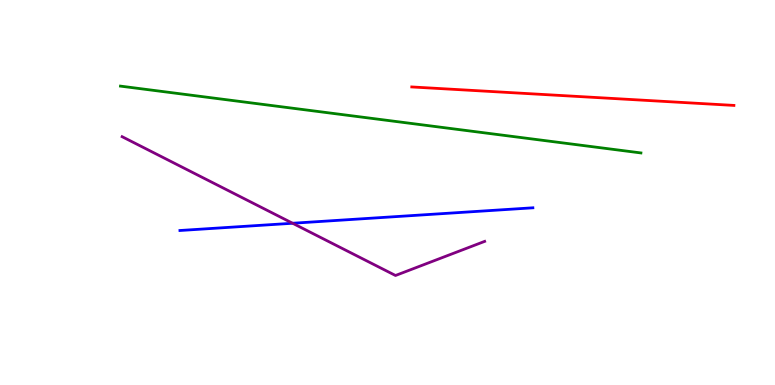[{'lines': ['blue', 'red'], 'intersections': []}, {'lines': ['green', 'red'], 'intersections': []}, {'lines': ['purple', 'red'], 'intersections': []}, {'lines': ['blue', 'green'], 'intersections': []}, {'lines': ['blue', 'purple'], 'intersections': [{'x': 3.78, 'y': 4.2}]}, {'lines': ['green', 'purple'], 'intersections': []}]